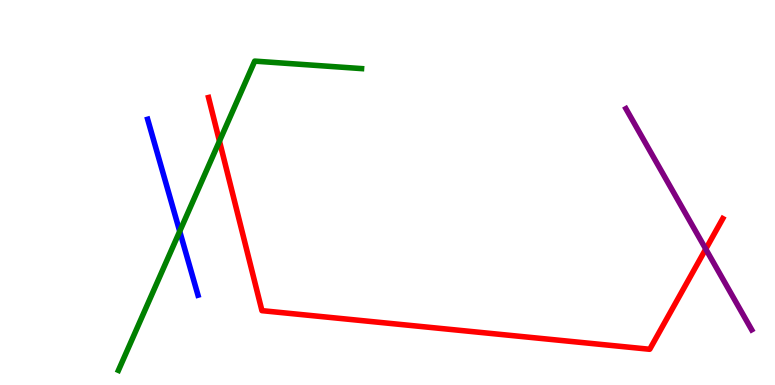[{'lines': ['blue', 'red'], 'intersections': []}, {'lines': ['green', 'red'], 'intersections': [{'x': 2.83, 'y': 6.33}]}, {'lines': ['purple', 'red'], 'intersections': [{'x': 9.11, 'y': 3.53}]}, {'lines': ['blue', 'green'], 'intersections': [{'x': 2.32, 'y': 3.99}]}, {'lines': ['blue', 'purple'], 'intersections': []}, {'lines': ['green', 'purple'], 'intersections': []}]